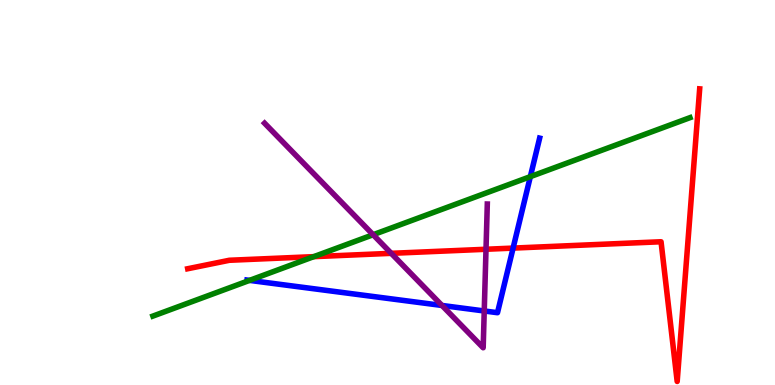[{'lines': ['blue', 'red'], 'intersections': [{'x': 6.62, 'y': 3.56}]}, {'lines': ['green', 'red'], 'intersections': [{'x': 4.05, 'y': 3.33}]}, {'lines': ['purple', 'red'], 'intersections': [{'x': 5.05, 'y': 3.42}, {'x': 6.27, 'y': 3.53}]}, {'lines': ['blue', 'green'], 'intersections': [{'x': 3.22, 'y': 2.72}, {'x': 6.84, 'y': 5.41}]}, {'lines': ['blue', 'purple'], 'intersections': [{'x': 5.7, 'y': 2.07}, {'x': 6.25, 'y': 1.92}]}, {'lines': ['green', 'purple'], 'intersections': [{'x': 4.81, 'y': 3.9}]}]